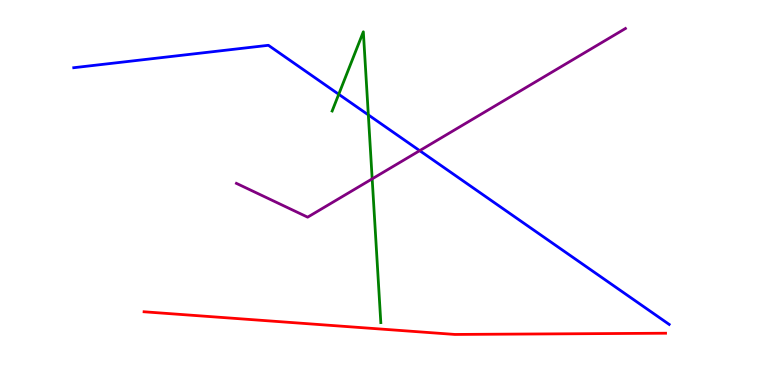[{'lines': ['blue', 'red'], 'intersections': []}, {'lines': ['green', 'red'], 'intersections': []}, {'lines': ['purple', 'red'], 'intersections': []}, {'lines': ['blue', 'green'], 'intersections': [{'x': 4.37, 'y': 7.55}, {'x': 4.75, 'y': 7.02}]}, {'lines': ['blue', 'purple'], 'intersections': [{'x': 5.42, 'y': 6.09}]}, {'lines': ['green', 'purple'], 'intersections': [{'x': 4.8, 'y': 5.35}]}]